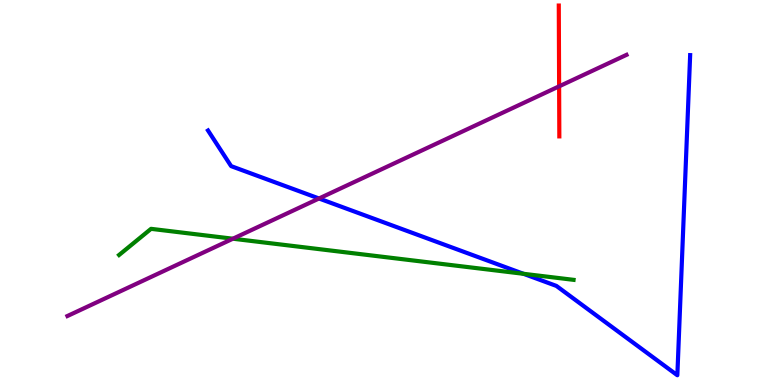[{'lines': ['blue', 'red'], 'intersections': []}, {'lines': ['green', 'red'], 'intersections': []}, {'lines': ['purple', 'red'], 'intersections': [{'x': 7.21, 'y': 7.76}]}, {'lines': ['blue', 'green'], 'intersections': [{'x': 6.75, 'y': 2.89}]}, {'lines': ['blue', 'purple'], 'intersections': [{'x': 4.12, 'y': 4.84}]}, {'lines': ['green', 'purple'], 'intersections': [{'x': 3.01, 'y': 3.8}]}]